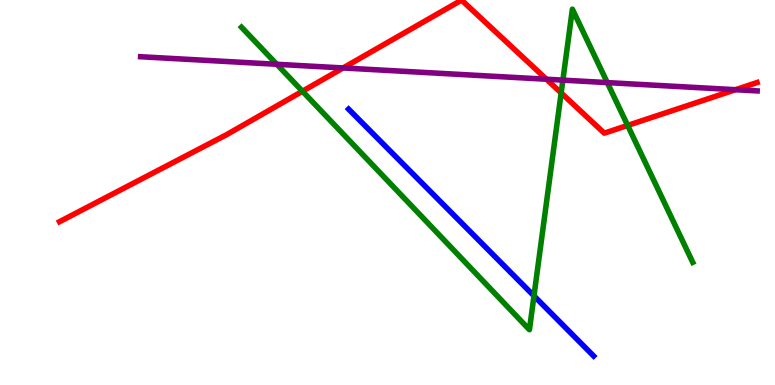[{'lines': ['blue', 'red'], 'intersections': []}, {'lines': ['green', 'red'], 'intersections': [{'x': 3.9, 'y': 7.63}, {'x': 7.24, 'y': 7.59}, {'x': 8.1, 'y': 6.74}]}, {'lines': ['purple', 'red'], 'intersections': [{'x': 4.43, 'y': 8.23}, {'x': 7.05, 'y': 7.94}, {'x': 9.49, 'y': 7.67}]}, {'lines': ['blue', 'green'], 'intersections': [{'x': 6.89, 'y': 2.31}]}, {'lines': ['blue', 'purple'], 'intersections': []}, {'lines': ['green', 'purple'], 'intersections': [{'x': 3.57, 'y': 8.33}, {'x': 7.26, 'y': 7.92}, {'x': 7.84, 'y': 7.85}]}]